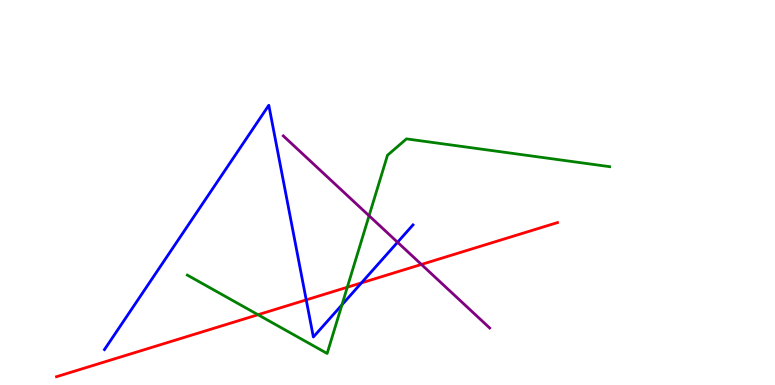[{'lines': ['blue', 'red'], 'intersections': [{'x': 3.95, 'y': 2.21}, {'x': 4.66, 'y': 2.65}]}, {'lines': ['green', 'red'], 'intersections': [{'x': 3.33, 'y': 1.83}, {'x': 4.48, 'y': 2.54}]}, {'lines': ['purple', 'red'], 'intersections': [{'x': 5.44, 'y': 3.13}]}, {'lines': ['blue', 'green'], 'intersections': [{'x': 4.41, 'y': 2.08}]}, {'lines': ['blue', 'purple'], 'intersections': [{'x': 5.13, 'y': 3.71}]}, {'lines': ['green', 'purple'], 'intersections': [{'x': 4.76, 'y': 4.4}]}]